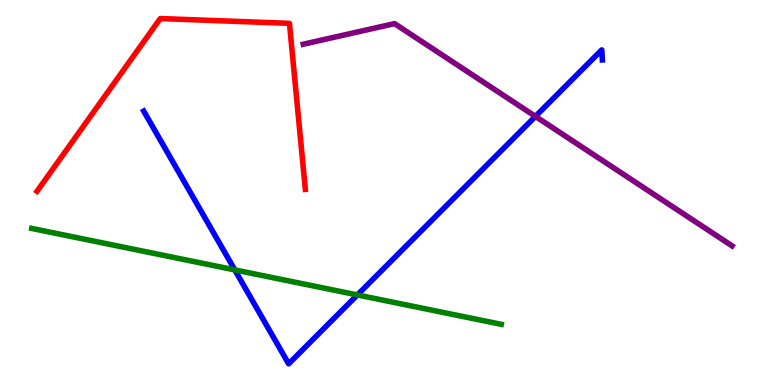[{'lines': ['blue', 'red'], 'intersections': []}, {'lines': ['green', 'red'], 'intersections': []}, {'lines': ['purple', 'red'], 'intersections': []}, {'lines': ['blue', 'green'], 'intersections': [{'x': 3.03, 'y': 2.99}, {'x': 4.61, 'y': 2.34}]}, {'lines': ['blue', 'purple'], 'intersections': [{'x': 6.91, 'y': 6.98}]}, {'lines': ['green', 'purple'], 'intersections': []}]